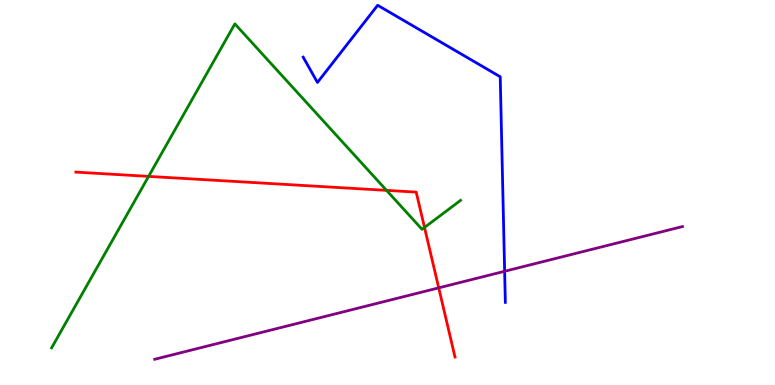[{'lines': ['blue', 'red'], 'intersections': []}, {'lines': ['green', 'red'], 'intersections': [{'x': 1.92, 'y': 5.42}, {'x': 4.99, 'y': 5.06}, {'x': 5.48, 'y': 4.09}]}, {'lines': ['purple', 'red'], 'intersections': [{'x': 5.66, 'y': 2.52}]}, {'lines': ['blue', 'green'], 'intersections': []}, {'lines': ['blue', 'purple'], 'intersections': [{'x': 6.51, 'y': 2.95}]}, {'lines': ['green', 'purple'], 'intersections': []}]